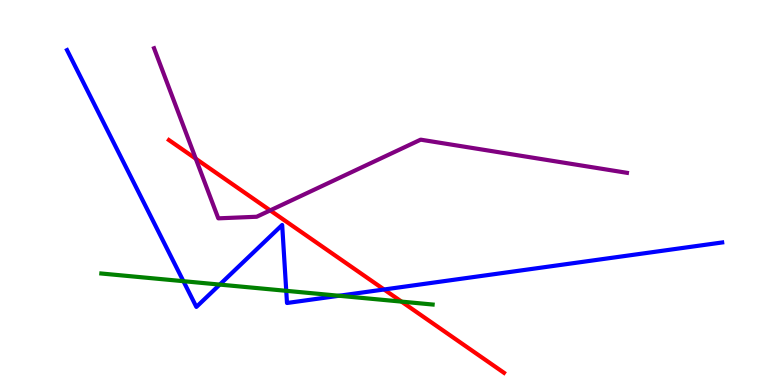[{'lines': ['blue', 'red'], 'intersections': [{'x': 4.96, 'y': 2.48}]}, {'lines': ['green', 'red'], 'intersections': [{'x': 5.18, 'y': 2.17}]}, {'lines': ['purple', 'red'], 'intersections': [{'x': 2.53, 'y': 5.88}, {'x': 3.49, 'y': 4.54}]}, {'lines': ['blue', 'green'], 'intersections': [{'x': 2.37, 'y': 2.7}, {'x': 2.84, 'y': 2.61}, {'x': 3.69, 'y': 2.45}, {'x': 4.37, 'y': 2.32}]}, {'lines': ['blue', 'purple'], 'intersections': []}, {'lines': ['green', 'purple'], 'intersections': []}]